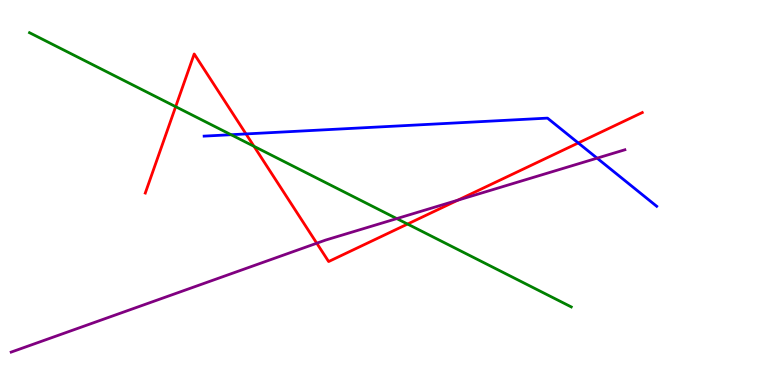[{'lines': ['blue', 'red'], 'intersections': [{'x': 3.17, 'y': 6.52}, {'x': 7.46, 'y': 6.29}]}, {'lines': ['green', 'red'], 'intersections': [{'x': 2.27, 'y': 7.23}, {'x': 3.28, 'y': 6.2}, {'x': 5.26, 'y': 4.18}]}, {'lines': ['purple', 'red'], 'intersections': [{'x': 4.09, 'y': 3.68}, {'x': 5.91, 'y': 4.8}]}, {'lines': ['blue', 'green'], 'intersections': [{'x': 2.98, 'y': 6.5}]}, {'lines': ['blue', 'purple'], 'intersections': [{'x': 7.7, 'y': 5.89}]}, {'lines': ['green', 'purple'], 'intersections': [{'x': 5.12, 'y': 4.32}]}]